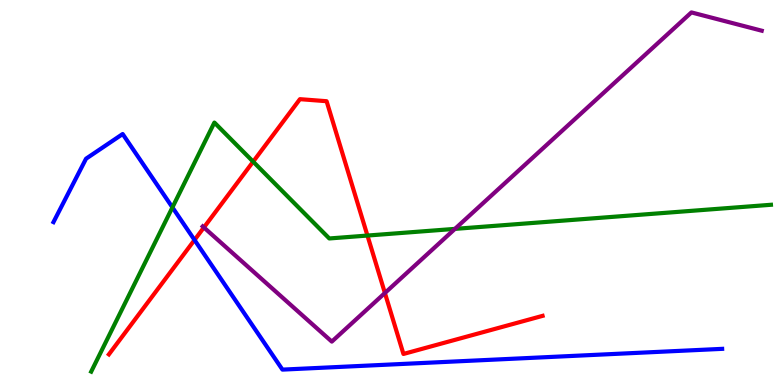[{'lines': ['blue', 'red'], 'intersections': [{'x': 2.51, 'y': 3.77}]}, {'lines': ['green', 'red'], 'intersections': [{'x': 3.27, 'y': 5.8}, {'x': 4.74, 'y': 3.88}]}, {'lines': ['purple', 'red'], 'intersections': [{'x': 2.63, 'y': 4.09}, {'x': 4.97, 'y': 2.39}]}, {'lines': ['blue', 'green'], 'intersections': [{'x': 2.22, 'y': 4.61}]}, {'lines': ['blue', 'purple'], 'intersections': []}, {'lines': ['green', 'purple'], 'intersections': [{'x': 5.87, 'y': 4.06}]}]